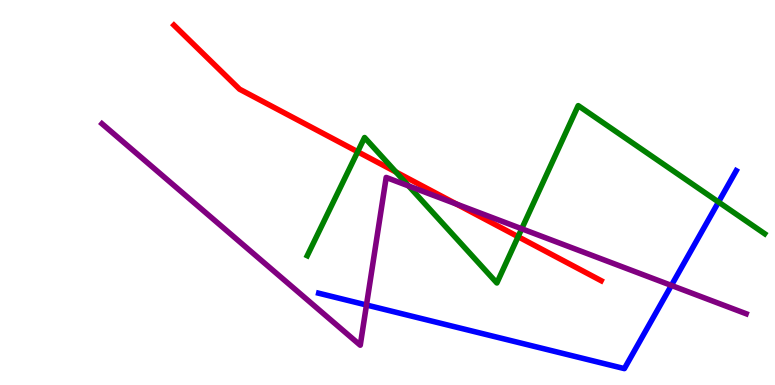[{'lines': ['blue', 'red'], 'intersections': []}, {'lines': ['green', 'red'], 'intersections': [{'x': 4.62, 'y': 6.06}, {'x': 5.11, 'y': 5.53}, {'x': 6.69, 'y': 3.85}]}, {'lines': ['purple', 'red'], 'intersections': [{'x': 5.89, 'y': 4.7}]}, {'lines': ['blue', 'green'], 'intersections': [{'x': 9.27, 'y': 4.75}]}, {'lines': ['blue', 'purple'], 'intersections': [{'x': 4.73, 'y': 2.08}, {'x': 8.66, 'y': 2.59}]}, {'lines': ['green', 'purple'], 'intersections': [{'x': 5.27, 'y': 5.17}, {'x': 6.73, 'y': 4.06}]}]